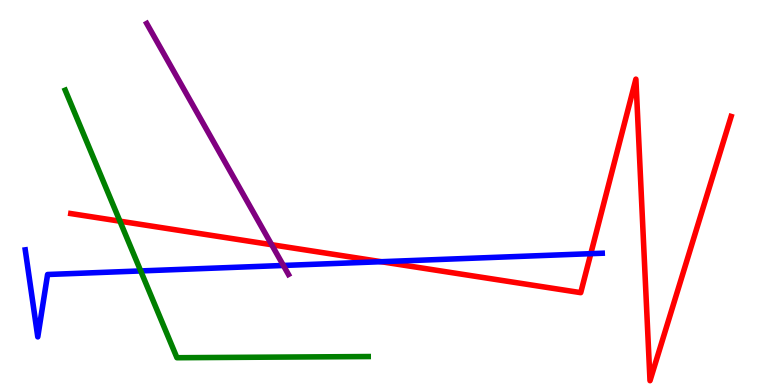[{'lines': ['blue', 'red'], 'intersections': [{'x': 4.92, 'y': 3.2}, {'x': 7.62, 'y': 3.41}]}, {'lines': ['green', 'red'], 'intersections': [{'x': 1.55, 'y': 4.25}]}, {'lines': ['purple', 'red'], 'intersections': [{'x': 3.51, 'y': 3.64}]}, {'lines': ['blue', 'green'], 'intersections': [{'x': 1.82, 'y': 2.96}]}, {'lines': ['blue', 'purple'], 'intersections': [{'x': 3.66, 'y': 3.1}]}, {'lines': ['green', 'purple'], 'intersections': []}]